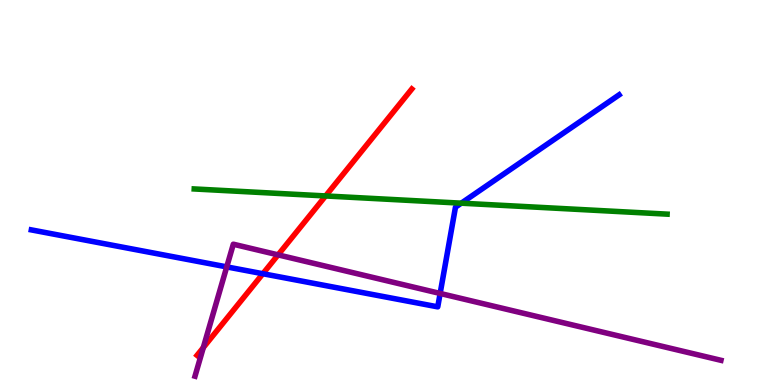[{'lines': ['blue', 'red'], 'intersections': [{'x': 3.39, 'y': 2.89}]}, {'lines': ['green', 'red'], 'intersections': [{'x': 4.2, 'y': 4.91}]}, {'lines': ['purple', 'red'], 'intersections': [{'x': 2.62, 'y': 0.972}, {'x': 3.59, 'y': 3.38}]}, {'lines': ['blue', 'green'], 'intersections': [{'x': 5.95, 'y': 4.72}]}, {'lines': ['blue', 'purple'], 'intersections': [{'x': 2.93, 'y': 3.07}, {'x': 5.68, 'y': 2.38}]}, {'lines': ['green', 'purple'], 'intersections': []}]